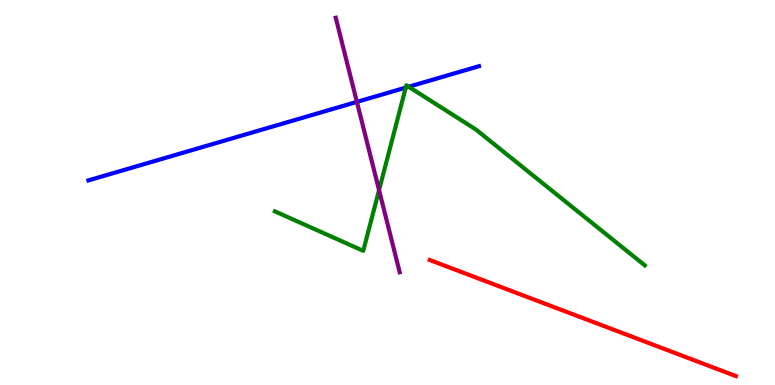[{'lines': ['blue', 'red'], 'intersections': []}, {'lines': ['green', 'red'], 'intersections': []}, {'lines': ['purple', 'red'], 'intersections': []}, {'lines': ['blue', 'green'], 'intersections': [{'x': 5.24, 'y': 7.72}, {'x': 5.27, 'y': 7.75}]}, {'lines': ['blue', 'purple'], 'intersections': [{'x': 4.6, 'y': 7.35}]}, {'lines': ['green', 'purple'], 'intersections': [{'x': 4.89, 'y': 5.06}]}]